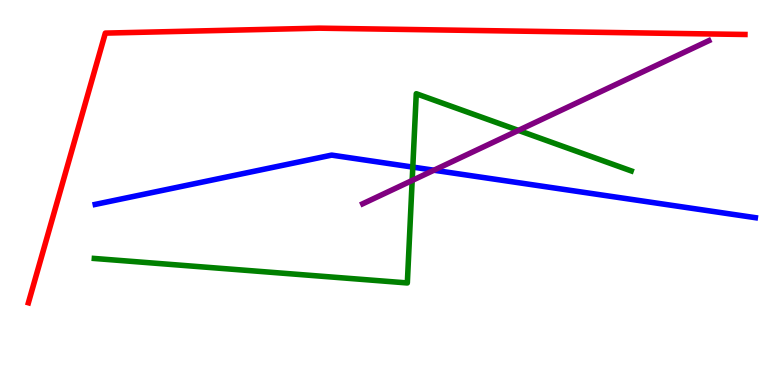[{'lines': ['blue', 'red'], 'intersections': []}, {'lines': ['green', 'red'], 'intersections': []}, {'lines': ['purple', 'red'], 'intersections': []}, {'lines': ['blue', 'green'], 'intersections': [{'x': 5.33, 'y': 5.66}]}, {'lines': ['blue', 'purple'], 'intersections': [{'x': 5.6, 'y': 5.58}]}, {'lines': ['green', 'purple'], 'intersections': [{'x': 5.32, 'y': 5.31}, {'x': 6.69, 'y': 6.61}]}]